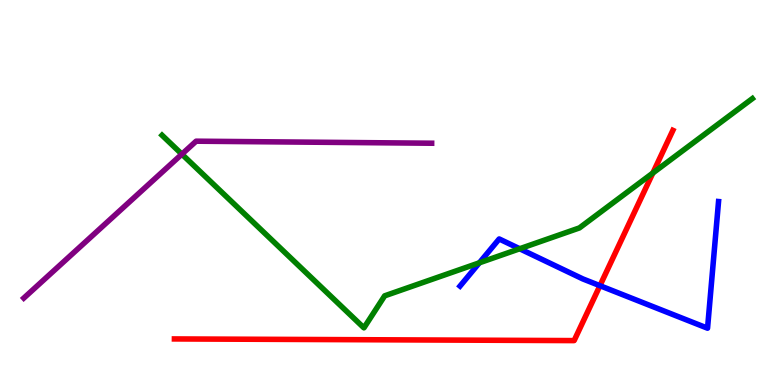[{'lines': ['blue', 'red'], 'intersections': [{'x': 7.74, 'y': 2.58}]}, {'lines': ['green', 'red'], 'intersections': [{'x': 8.42, 'y': 5.51}]}, {'lines': ['purple', 'red'], 'intersections': []}, {'lines': ['blue', 'green'], 'intersections': [{'x': 6.19, 'y': 3.17}, {'x': 6.71, 'y': 3.54}]}, {'lines': ['blue', 'purple'], 'intersections': []}, {'lines': ['green', 'purple'], 'intersections': [{'x': 2.35, 'y': 6.0}]}]